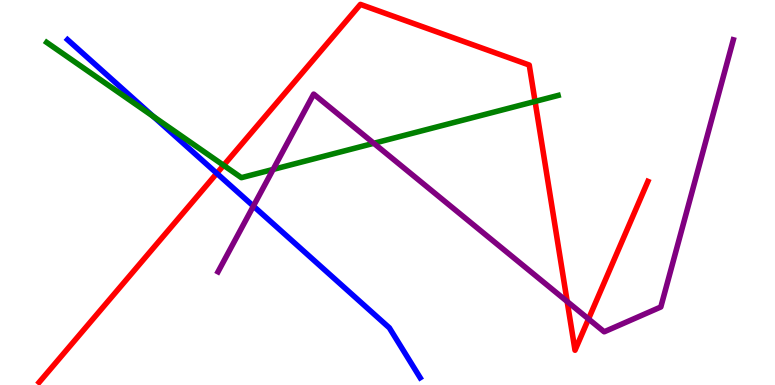[{'lines': ['blue', 'red'], 'intersections': [{'x': 2.8, 'y': 5.5}]}, {'lines': ['green', 'red'], 'intersections': [{'x': 2.89, 'y': 5.71}, {'x': 6.9, 'y': 7.37}]}, {'lines': ['purple', 'red'], 'intersections': [{'x': 7.32, 'y': 2.17}, {'x': 7.59, 'y': 1.72}]}, {'lines': ['blue', 'green'], 'intersections': [{'x': 1.98, 'y': 6.98}]}, {'lines': ['blue', 'purple'], 'intersections': [{'x': 3.27, 'y': 4.65}]}, {'lines': ['green', 'purple'], 'intersections': [{'x': 3.52, 'y': 5.6}, {'x': 4.82, 'y': 6.28}]}]